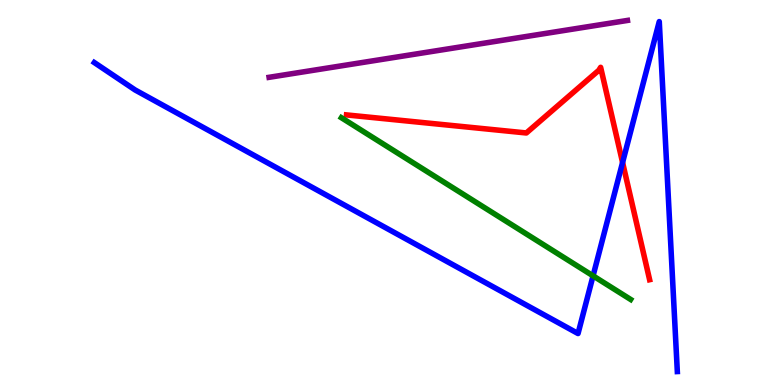[{'lines': ['blue', 'red'], 'intersections': [{'x': 8.03, 'y': 5.78}]}, {'lines': ['green', 'red'], 'intersections': []}, {'lines': ['purple', 'red'], 'intersections': []}, {'lines': ['blue', 'green'], 'intersections': [{'x': 7.65, 'y': 2.84}]}, {'lines': ['blue', 'purple'], 'intersections': []}, {'lines': ['green', 'purple'], 'intersections': []}]